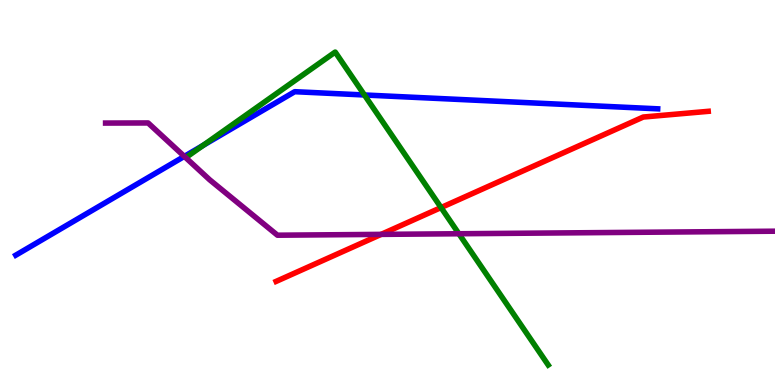[{'lines': ['blue', 'red'], 'intersections': []}, {'lines': ['green', 'red'], 'intersections': [{'x': 5.69, 'y': 4.61}]}, {'lines': ['purple', 'red'], 'intersections': [{'x': 4.92, 'y': 3.91}]}, {'lines': ['blue', 'green'], 'intersections': [{'x': 2.62, 'y': 6.22}, {'x': 4.7, 'y': 7.53}]}, {'lines': ['blue', 'purple'], 'intersections': [{'x': 2.38, 'y': 5.94}]}, {'lines': ['green', 'purple'], 'intersections': [{'x': 5.92, 'y': 3.93}]}]